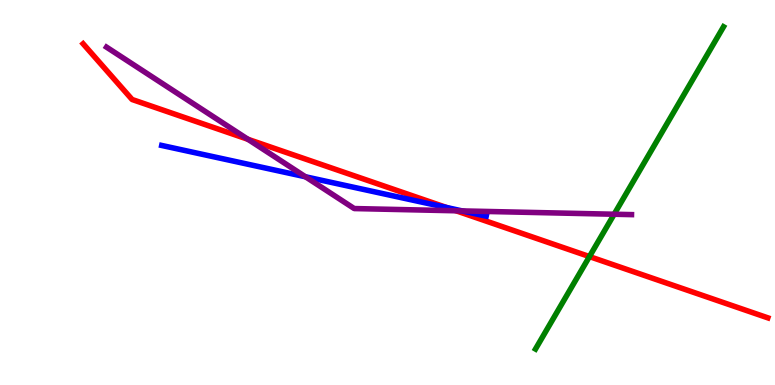[{'lines': ['blue', 'red'], 'intersections': [{'x': 5.76, 'y': 4.61}]}, {'lines': ['green', 'red'], 'intersections': [{'x': 7.61, 'y': 3.34}]}, {'lines': ['purple', 'red'], 'intersections': [{'x': 3.2, 'y': 6.38}, {'x': 5.89, 'y': 4.53}]}, {'lines': ['blue', 'green'], 'intersections': []}, {'lines': ['blue', 'purple'], 'intersections': [{'x': 3.94, 'y': 5.41}, {'x': 5.96, 'y': 4.52}]}, {'lines': ['green', 'purple'], 'intersections': [{'x': 7.92, 'y': 4.44}]}]